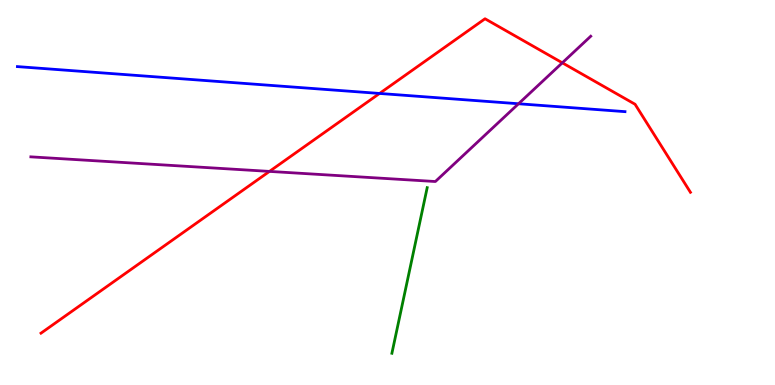[{'lines': ['blue', 'red'], 'intersections': [{'x': 4.9, 'y': 7.57}]}, {'lines': ['green', 'red'], 'intersections': []}, {'lines': ['purple', 'red'], 'intersections': [{'x': 3.48, 'y': 5.55}, {'x': 7.26, 'y': 8.37}]}, {'lines': ['blue', 'green'], 'intersections': []}, {'lines': ['blue', 'purple'], 'intersections': [{'x': 6.69, 'y': 7.31}]}, {'lines': ['green', 'purple'], 'intersections': []}]